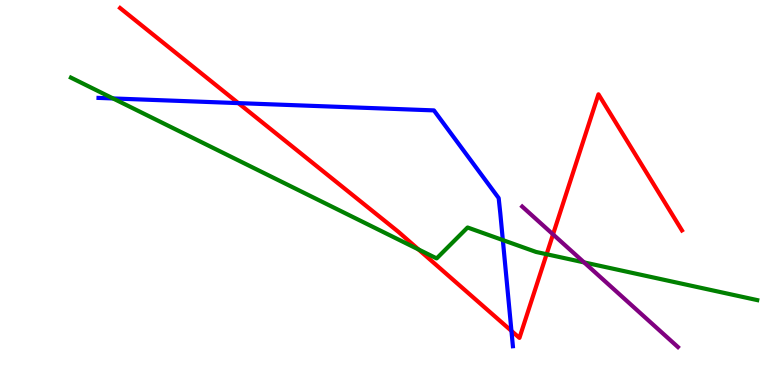[{'lines': ['blue', 'red'], 'intersections': [{'x': 3.08, 'y': 7.32}, {'x': 6.6, 'y': 1.41}]}, {'lines': ['green', 'red'], 'intersections': [{'x': 5.4, 'y': 3.52}, {'x': 7.05, 'y': 3.4}]}, {'lines': ['purple', 'red'], 'intersections': [{'x': 7.14, 'y': 3.91}]}, {'lines': ['blue', 'green'], 'intersections': [{'x': 1.46, 'y': 7.44}, {'x': 6.49, 'y': 3.76}]}, {'lines': ['blue', 'purple'], 'intersections': []}, {'lines': ['green', 'purple'], 'intersections': [{'x': 7.54, 'y': 3.18}]}]